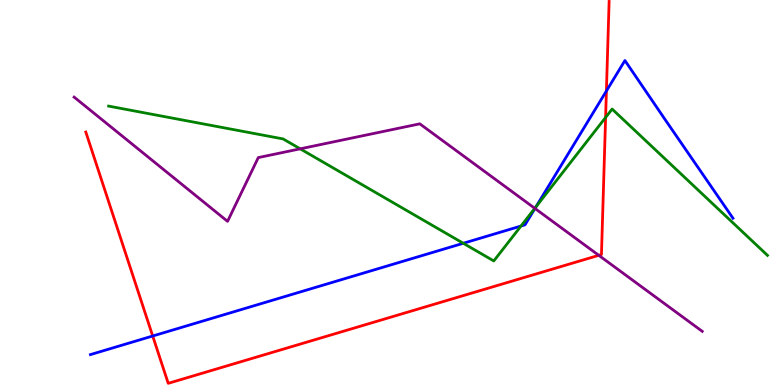[{'lines': ['blue', 'red'], 'intersections': [{'x': 1.97, 'y': 1.27}, {'x': 7.82, 'y': 7.64}]}, {'lines': ['green', 'red'], 'intersections': [{'x': 7.81, 'y': 6.95}]}, {'lines': ['purple', 'red'], 'intersections': [{'x': 7.73, 'y': 3.37}]}, {'lines': ['blue', 'green'], 'intersections': [{'x': 5.98, 'y': 3.68}, {'x': 6.72, 'y': 4.13}, {'x': 6.91, 'y': 4.63}]}, {'lines': ['blue', 'purple'], 'intersections': [{'x': 6.9, 'y': 4.59}]}, {'lines': ['green', 'purple'], 'intersections': [{'x': 3.87, 'y': 6.13}, {'x': 6.9, 'y': 4.59}]}]